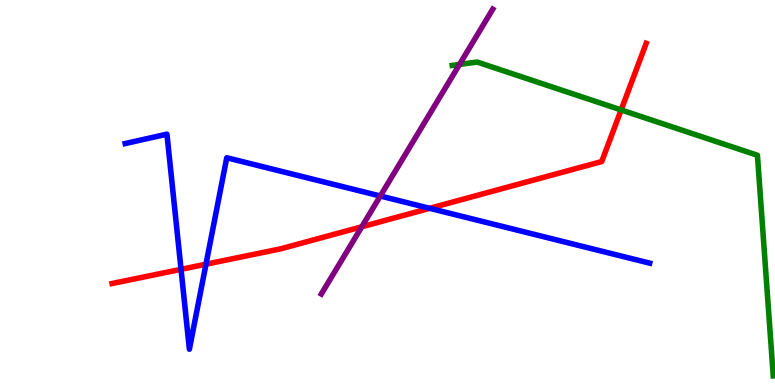[{'lines': ['blue', 'red'], 'intersections': [{'x': 2.34, 'y': 3.0}, {'x': 2.66, 'y': 3.14}, {'x': 5.54, 'y': 4.59}]}, {'lines': ['green', 'red'], 'intersections': [{'x': 8.01, 'y': 7.14}]}, {'lines': ['purple', 'red'], 'intersections': [{'x': 4.67, 'y': 4.11}]}, {'lines': ['blue', 'green'], 'intersections': []}, {'lines': ['blue', 'purple'], 'intersections': [{'x': 4.91, 'y': 4.91}]}, {'lines': ['green', 'purple'], 'intersections': [{'x': 5.93, 'y': 8.33}]}]